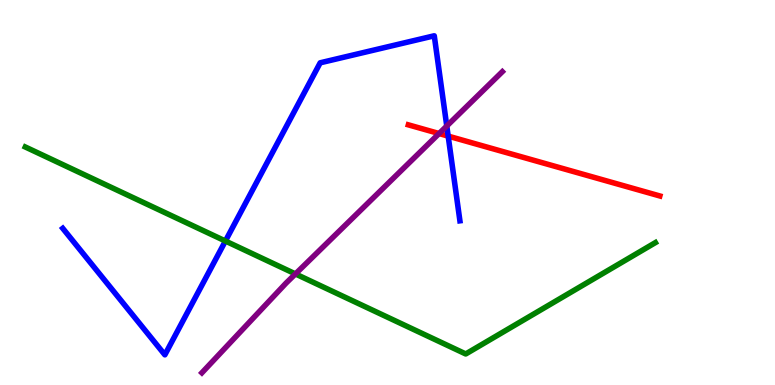[{'lines': ['blue', 'red'], 'intersections': [{'x': 5.78, 'y': 6.46}]}, {'lines': ['green', 'red'], 'intersections': []}, {'lines': ['purple', 'red'], 'intersections': [{'x': 5.67, 'y': 6.53}]}, {'lines': ['blue', 'green'], 'intersections': [{'x': 2.91, 'y': 3.74}]}, {'lines': ['blue', 'purple'], 'intersections': [{'x': 5.76, 'y': 6.73}]}, {'lines': ['green', 'purple'], 'intersections': [{'x': 3.81, 'y': 2.88}]}]